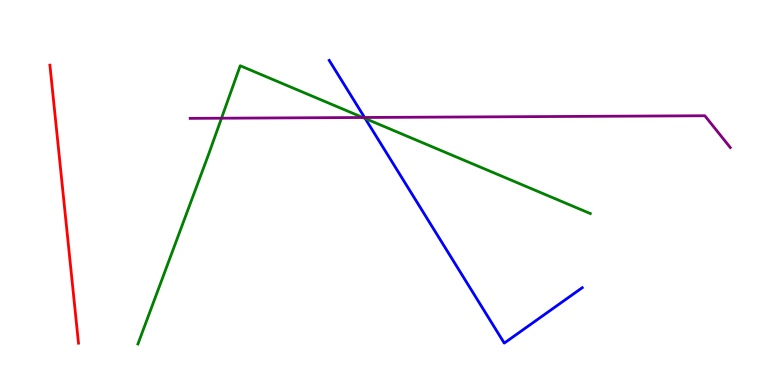[{'lines': ['blue', 'red'], 'intersections': []}, {'lines': ['green', 'red'], 'intersections': []}, {'lines': ['purple', 'red'], 'intersections': []}, {'lines': ['blue', 'green'], 'intersections': [{'x': 4.71, 'y': 6.92}]}, {'lines': ['blue', 'purple'], 'intersections': [{'x': 4.7, 'y': 6.95}]}, {'lines': ['green', 'purple'], 'intersections': [{'x': 2.86, 'y': 6.93}, {'x': 4.68, 'y': 6.95}]}]